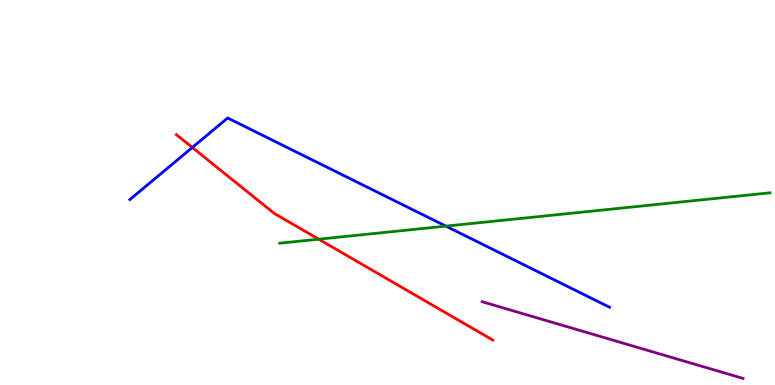[{'lines': ['blue', 'red'], 'intersections': [{'x': 2.48, 'y': 6.17}]}, {'lines': ['green', 'red'], 'intersections': [{'x': 4.11, 'y': 3.79}]}, {'lines': ['purple', 'red'], 'intersections': []}, {'lines': ['blue', 'green'], 'intersections': [{'x': 5.75, 'y': 4.13}]}, {'lines': ['blue', 'purple'], 'intersections': []}, {'lines': ['green', 'purple'], 'intersections': []}]